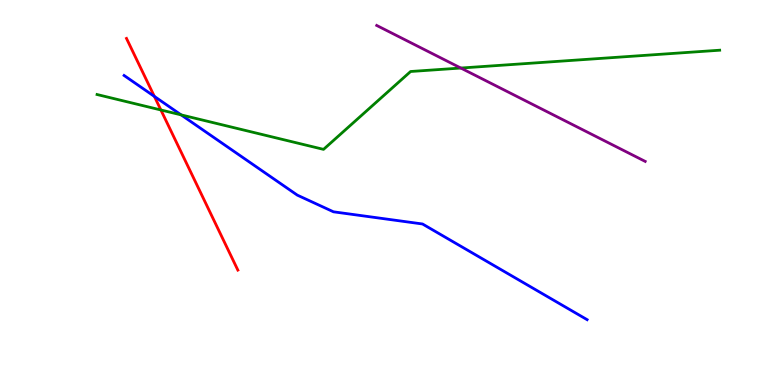[{'lines': ['blue', 'red'], 'intersections': [{'x': 1.99, 'y': 7.5}]}, {'lines': ['green', 'red'], 'intersections': [{'x': 2.08, 'y': 7.14}]}, {'lines': ['purple', 'red'], 'intersections': []}, {'lines': ['blue', 'green'], 'intersections': [{'x': 2.34, 'y': 7.02}]}, {'lines': ['blue', 'purple'], 'intersections': []}, {'lines': ['green', 'purple'], 'intersections': [{'x': 5.95, 'y': 8.23}]}]